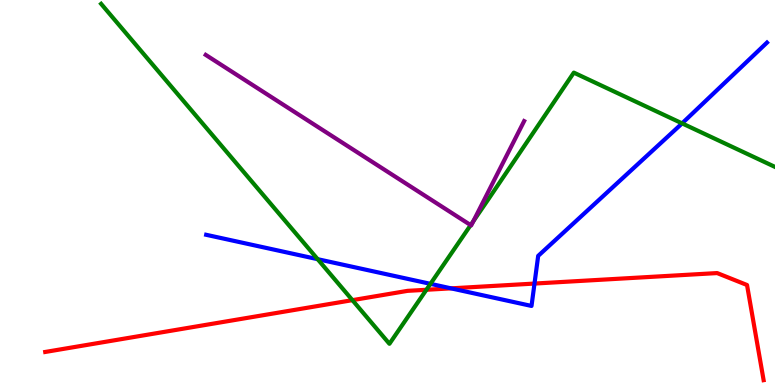[{'lines': ['blue', 'red'], 'intersections': [{'x': 5.82, 'y': 2.51}, {'x': 6.9, 'y': 2.63}]}, {'lines': ['green', 'red'], 'intersections': [{'x': 4.55, 'y': 2.2}, {'x': 5.5, 'y': 2.47}]}, {'lines': ['purple', 'red'], 'intersections': []}, {'lines': ['blue', 'green'], 'intersections': [{'x': 4.1, 'y': 3.27}, {'x': 5.55, 'y': 2.63}, {'x': 8.8, 'y': 6.8}]}, {'lines': ['blue', 'purple'], 'intersections': []}, {'lines': ['green', 'purple'], 'intersections': [{'x': 6.07, 'y': 4.15}, {'x': 6.11, 'y': 4.26}]}]